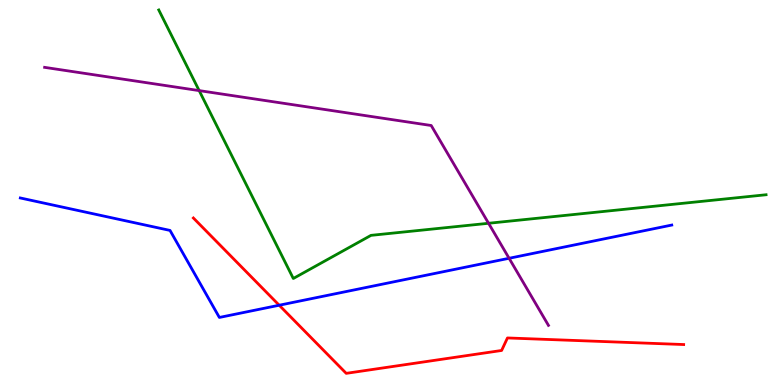[{'lines': ['blue', 'red'], 'intersections': [{'x': 3.6, 'y': 2.07}]}, {'lines': ['green', 'red'], 'intersections': []}, {'lines': ['purple', 'red'], 'intersections': []}, {'lines': ['blue', 'green'], 'intersections': []}, {'lines': ['blue', 'purple'], 'intersections': [{'x': 6.57, 'y': 3.29}]}, {'lines': ['green', 'purple'], 'intersections': [{'x': 2.57, 'y': 7.65}, {'x': 6.3, 'y': 4.2}]}]